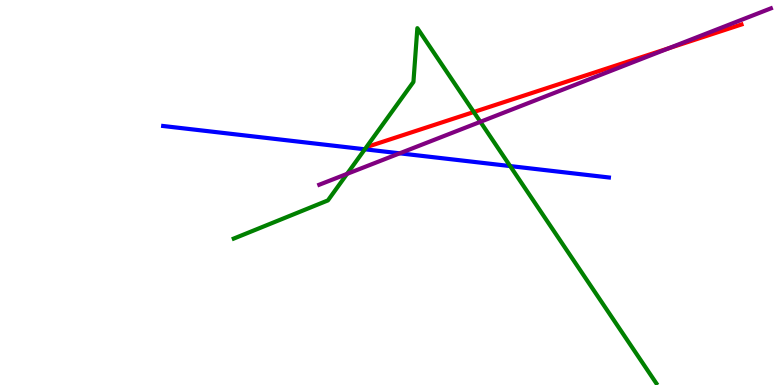[{'lines': ['blue', 'red'], 'intersections': []}, {'lines': ['green', 'red'], 'intersections': [{'x': 6.11, 'y': 7.09}]}, {'lines': ['purple', 'red'], 'intersections': [{'x': 8.63, 'y': 8.75}]}, {'lines': ['blue', 'green'], 'intersections': [{'x': 4.71, 'y': 6.12}, {'x': 6.58, 'y': 5.69}]}, {'lines': ['blue', 'purple'], 'intersections': [{'x': 5.16, 'y': 6.02}]}, {'lines': ['green', 'purple'], 'intersections': [{'x': 4.48, 'y': 5.48}, {'x': 6.2, 'y': 6.84}]}]